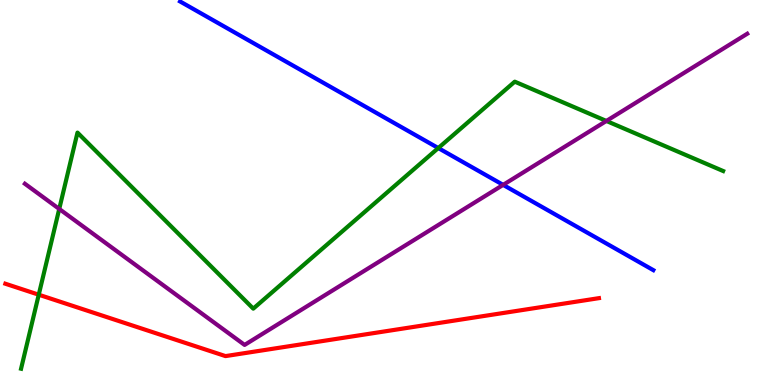[{'lines': ['blue', 'red'], 'intersections': []}, {'lines': ['green', 'red'], 'intersections': [{'x': 0.5, 'y': 2.35}]}, {'lines': ['purple', 'red'], 'intersections': []}, {'lines': ['blue', 'green'], 'intersections': [{'x': 5.66, 'y': 6.15}]}, {'lines': ['blue', 'purple'], 'intersections': [{'x': 6.49, 'y': 5.2}]}, {'lines': ['green', 'purple'], 'intersections': [{'x': 0.764, 'y': 4.57}, {'x': 7.82, 'y': 6.86}]}]